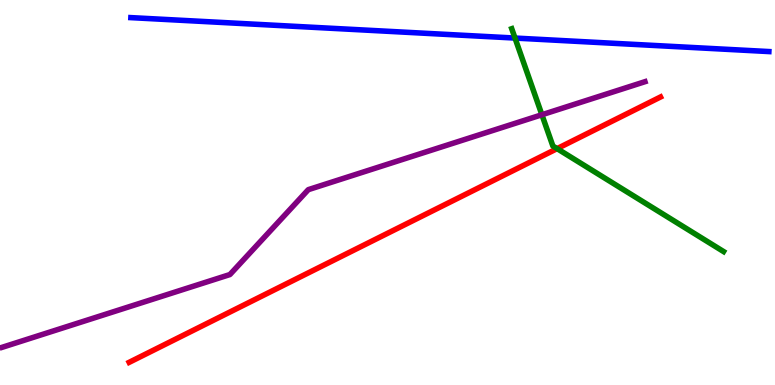[{'lines': ['blue', 'red'], 'intersections': []}, {'lines': ['green', 'red'], 'intersections': [{'x': 7.19, 'y': 6.14}]}, {'lines': ['purple', 'red'], 'intersections': []}, {'lines': ['blue', 'green'], 'intersections': [{'x': 6.65, 'y': 9.01}]}, {'lines': ['blue', 'purple'], 'intersections': []}, {'lines': ['green', 'purple'], 'intersections': [{'x': 6.99, 'y': 7.02}]}]